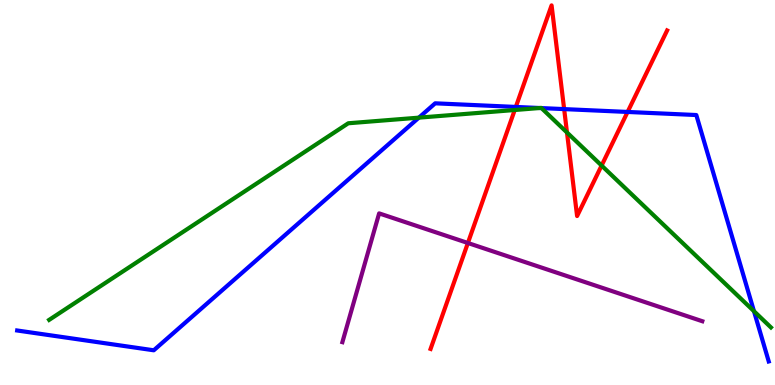[{'lines': ['blue', 'red'], 'intersections': [{'x': 6.66, 'y': 7.22}, {'x': 7.28, 'y': 7.17}, {'x': 8.1, 'y': 7.09}]}, {'lines': ['green', 'red'], 'intersections': [{'x': 6.64, 'y': 7.14}, {'x': 7.32, 'y': 6.56}, {'x': 7.76, 'y': 5.7}]}, {'lines': ['purple', 'red'], 'intersections': [{'x': 6.04, 'y': 3.69}]}, {'lines': ['blue', 'green'], 'intersections': [{'x': 5.4, 'y': 6.94}, {'x': 6.97, 'y': 7.19}, {'x': 6.99, 'y': 7.19}, {'x': 9.73, 'y': 1.92}]}, {'lines': ['blue', 'purple'], 'intersections': []}, {'lines': ['green', 'purple'], 'intersections': []}]